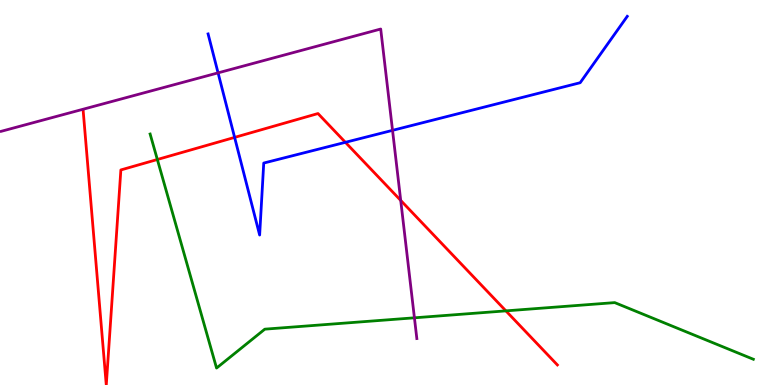[{'lines': ['blue', 'red'], 'intersections': [{'x': 3.03, 'y': 6.43}, {'x': 4.46, 'y': 6.3}]}, {'lines': ['green', 'red'], 'intersections': [{'x': 2.03, 'y': 5.86}, {'x': 6.53, 'y': 1.93}]}, {'lines': ['purple', 'red'], 'intersections': [{'x': 5.17, 'y': 4.79}]}, {'lines': ['blue', 'green'], 'intersections': []}, {'lines': ['blue', 'purple'], 'intersections': [{'x': 2.81, 'y': 8.11}, {'x': 5.06, 'y': 6.61}]}, {'lines': ['green', 'purple'], 'intersections': [{'x': 5.35, 'y': 1.75}]}]